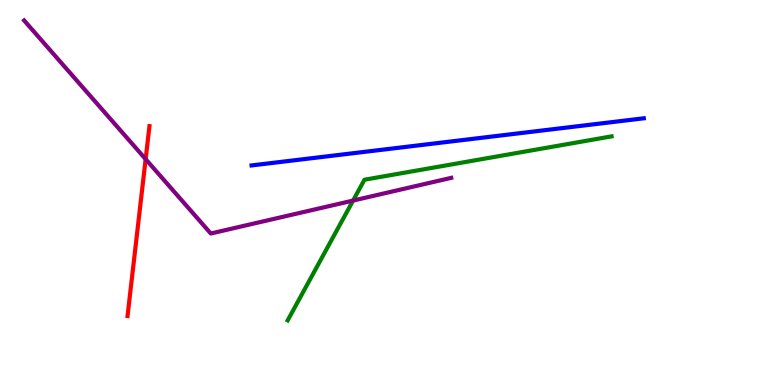[{'lines': ['blue', 'red'], 'intersections': []}, {'lines': ['green', 'red'], 'intersections': []}, {'lines': ['purple', 'red'], 'intersections': [{'x': 1.88, 'y': 5.87}]}, {'lines': ['blue', 'green'], 'intersections': []}, {'lines': ['blue', 'purple'], 'intersections': []}, {'lines': ['green', 'purple'], 'intersections': [{'x': 4.56, 'y': 4.79}]}]